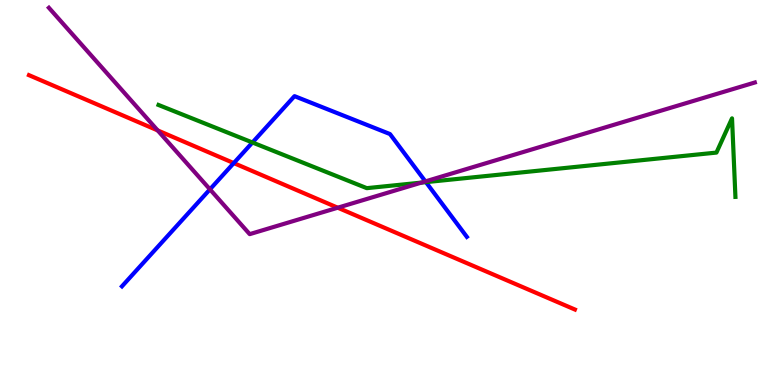[{'lines': ['blue', 'red'], 'intersections': [{'x': 3.02, 'y': 5.76}]}, {'lines': ['green', 'red'], 'intersections': []}, {'lines': ['purple', 'red'], 'intersections': [{'x': 2.03, 'y': 6.61}, {'x': 4.36, 'y': 4.6}]}, {'lines': ['blue', 'green'], 'intersections': [{'x': 3.26, 'y': 6.3}, {'x': 5.5, 'y': 5.27}]}, {'lines': ['blue', 'purple'], 'intersections': [{'x': 2.71, 'y': 5.08}, {'x': 5.49, 'y': 5.29}]}, {'lines': ['green', 'purple'], 'intersections': [{'x': 5.44, 'y': 5.26}]}]